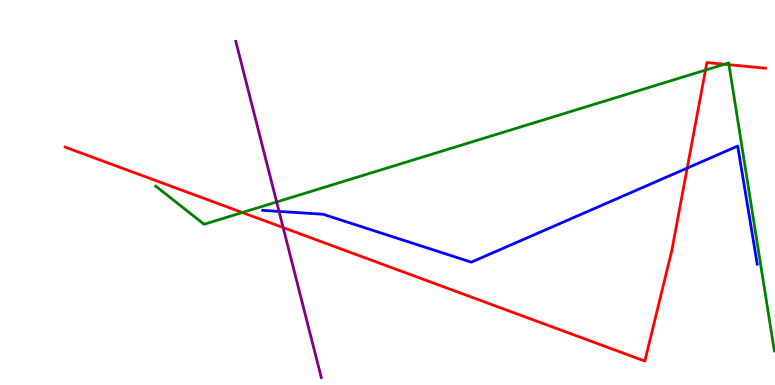[{'lines': ['blue', 'red'], 'intersections': [{'x': 8.87, 'y': 5.63}]}, {'lines': ['green', 'red'], 'intersections': [{'x': 3.13, 'y': 4.48}, {'x': 9.1, 'y': 8.18}, {'x': 9.35, 'y': 8.33}, {'x': 9.41, 'y': 8.32}]}, {'lines': ['purple', 'red'], 'intersections': [{'x': 3.65, 'y': 4.09}]}, {'lines': ['blue', 'green'], 'intersections': []}, {'lines': ['blue', 'purple'], 'intersections': [{'x': 3.6, 'y': 4.51}]}, {'lines': ['green', 'purple'], 'intersections': [{'x': 3.57, 'y': 4.75}]}]